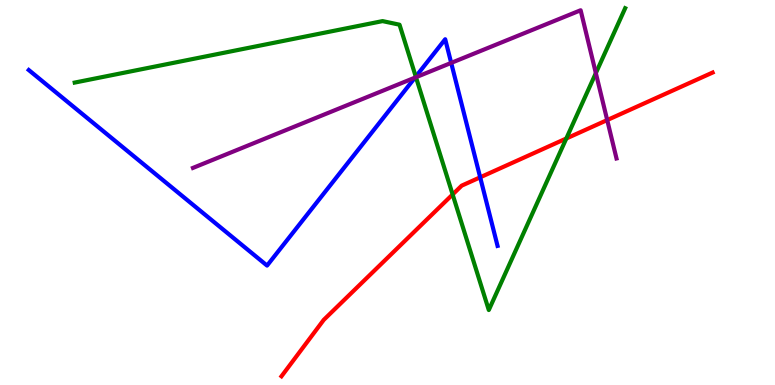[{'lines': ['blue', 'red'], 'intersections': [{'x': 6.2, 'y': 5.39}]}, {'lines': ['green', 'red'], 'intersections': [{'x': 5.84, 'y': 4.95}, {'x': 7.31, 'y': 6.4}]}, {'lines': ['purple', 'red'], 'intersections': [{'x': 7.83, 'y': 6.88}]}, {'lines': ['blue', 'green'], 'intersections': [{'x': 5.36, 'y': 8.01}]}, {'lines': ['blue', 'purple'], 'intersections': [{'x': 5.35, 'y': 7.98}, {'x': 5.82, 'y': 8.37}]}, {'lines': ['green', 'purple'], 'intersections': [{'x': 5.37, 'y': 7.99}, {'x': 7.69, 'y': 8.1}]}]